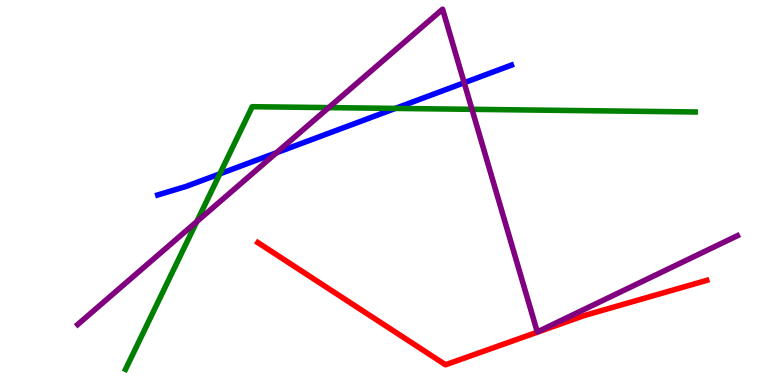[{'lines': ['blue', 'red'], 'intersections': []}, {'lines': ['green', 'red'], 'intersections': []}, {'lines': ['purple', 'red'], 'intersections': []}, {'lines': ['blue', 'green'], 'intersections': [{'x': 2.84, 'y': 5.48}, {'x': 5.1, 'y': 7.18}]}, {'lines': ['blue', 'purple'], 'intersections': [{'x': 3.57, 'y': 6.03}, {'x': 5.99, 'y': 7.85}]}, {'lines': ['green', 'purple'], 'intersections': [{'x': 2.54, 'y': 4.24}, {'x': 4.24, 'y': 7.2}, {'x': 6.09, 'y': 7.16}]}]